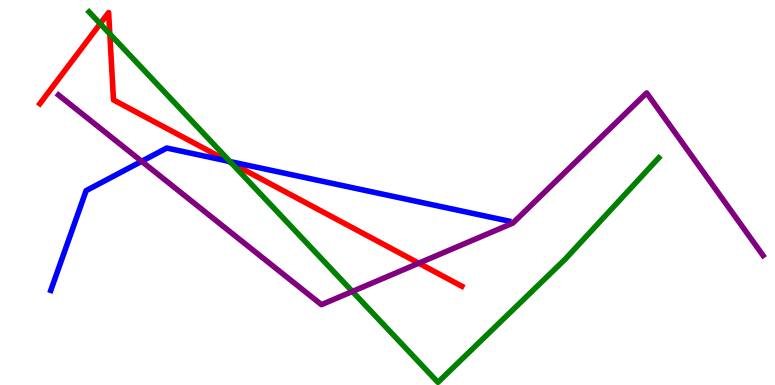[{'lines': ['blue', 'red'], 'intersections': [{'x': 2.94, 'y': 5.82}]}, {'lines': ['green', 'red'], 'intersections': [{'x': 1.29, 'y': 9.38}, {'x': 1.42, 'y': 9.12}, {'x': 2.99, 'y': 5.77}]}, {'lines': ['purple', 'red'], 'intersections': [{'x': 5.4, 'y': 3.16}]}, {'lines': ['blue', 'green'], 'intersections': [{'x': 2.97, 'y': 5.8}]}, {'lines': ['blue', 'purple'], 'intersections': [{'x': 1.83, 'y': 5.81}]}, {'lines': ['green', 'purple'], 'intersections': [{'x': 4.55, 'y': 2.43}]}]